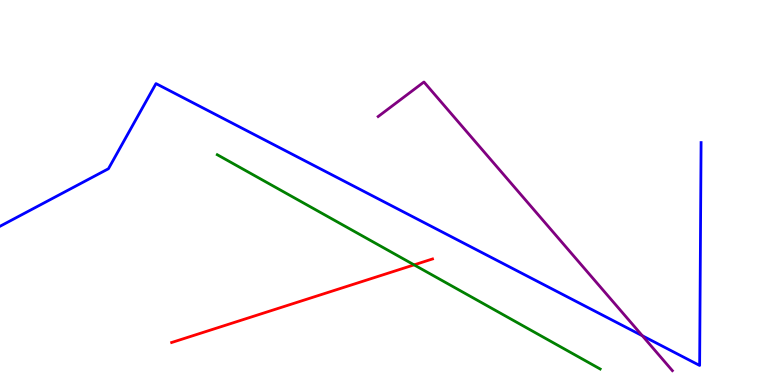[{'lines': ['blue', 'red'], 'intersections': []}, {'lines': ['green', 'red'], 'intersections': [{'x': 5.34, 'y': 3.12}]}, {'lines': ['purple', 'red'], 'intersections': []}, {'lines': ['blue', 'green'], 'intersections': []}, {'lines': ['blue', 'purple'], 'intersections': [{'x': 8.29, 'y': 1.28}]}, {'lines': ['green', 'purple'], 'intersections': []}]